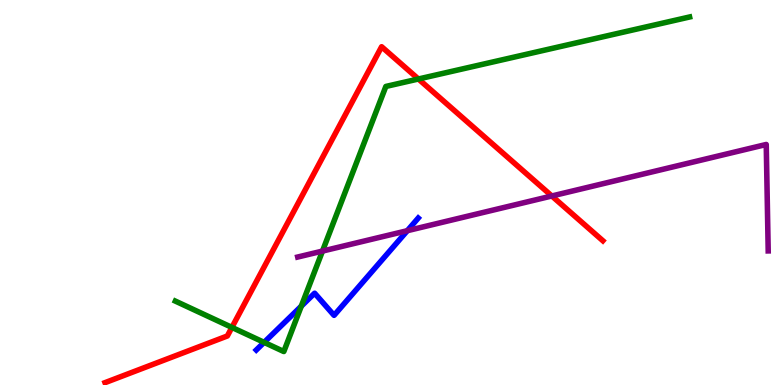[{'lines': ['blue', 'red'], 'intersections': []}, {'lines': ['green', 'red'], 'intersections': [{'x': 2.99, 'y': 1.5}, {'x': 5.4, 'y': 7.95}]}, {'lines': ['purple', 'red'], 'intersections': [{'x': 7.12, 'y': 4.91}]}, {'lines': ['blue', 'green'], 'intersections': [{'x': 3.41, 'y': 1.11}, {'x': 3.89, 'y': 2.05}]}, {'lines': ['blue', 'purple'], 'intersections': [{'x': 5.26, 'y': 4.01}]}, {'lines': ['green', 'purple'], 'intersections': [{'x': 4.16, 'y': 3.48}]}]